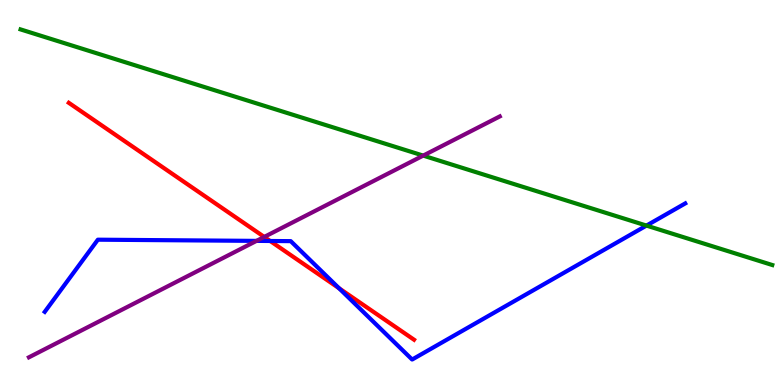[{'lines': ['blue', 'red'], 'intersections': [{'x': 3.49, 'y': 3.74}, {'x': 4.37, 'y': 2.51}]}, {'lines': ['green', 'red'], 'intersections': []}, {'lines': ['purple', 'red'], 'intersections': [{'x': 3.41, 'y': 3.85}]}, {'lines': ['blue', 'green'], 'intersections': [{'x': 8.34, 'y': 4.14}]}, {'lines': ['blue', 'purple'], 'intersections': [{'x': 3.31, 'y': 3.74}]}, {'lines': ['green', 'purple'], 'intersections': [{'x': 5.46, 'y': 5.96}]}]